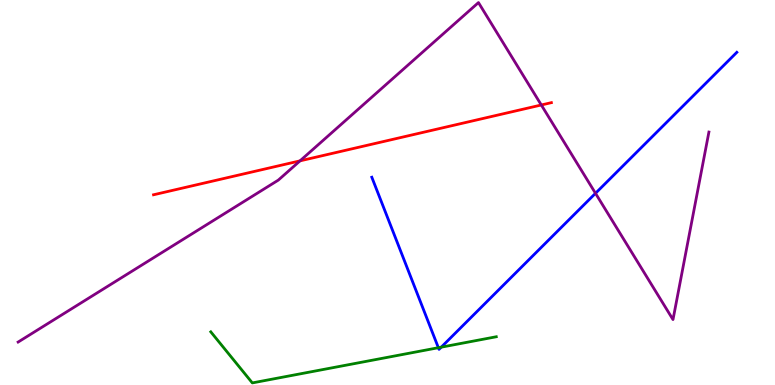[{'lines': ['blue', 'red'], 'intersections': []}, {'lines': ['green', 'red'], 'intersections': []}, {'lines': ['purple', 'red'], 'intersections': [{'x': 3.87, 'y': 5.82}, {'x': 6.98, 'y': 7.27}]}, {'lines': ['blue', 'green'], 'intersections': [{'x': 5.66, 'y': 0.969}, {'x': 5.69, 'y': 0.983}]}, {'lines': ['blue', 'purple'], 'intersections': [{'x': 7.68, 'y': 4.98}]}, {'lines': ['green', 'purple'], 'intersections': []}]